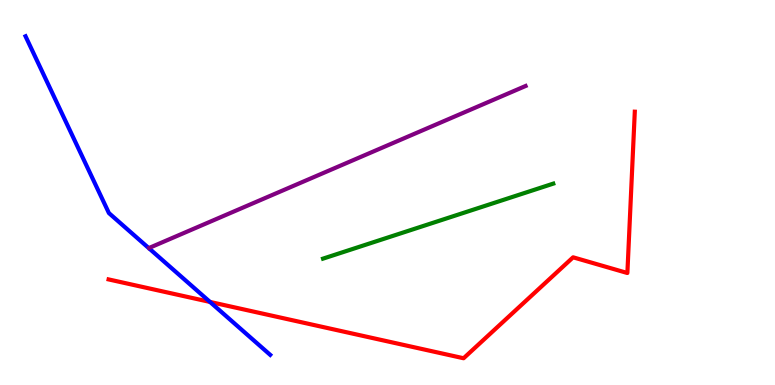[{'lines': ['blue', 'red'], 'intersections': [{'x': 2.71, 'y': 2.16}]}, {'lines': ['green', 'red'], 'intersections': []}, {'lines': ['purple', 'red'], 'intersections': []}, {'lines': ['blue', 'green'], 'intersections': []}, {'lines': ['blue', 'purple'], 'intersections': []}, {'lines': ['green', 'purple'], 'intersections': []}]